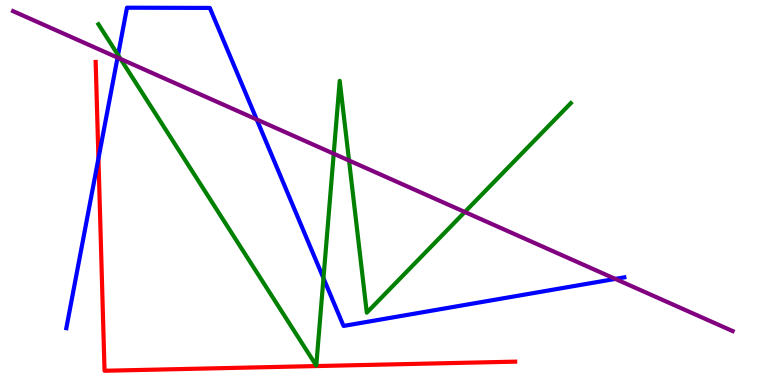[{'lines': ['blue', 'red'], 'intersections': [{'x': 1.27, 'y': 5.88}]}, {'lines': ['green', 'red'], 'intersections': []}, {'lines': ['purple', 'red'], 'intersections': []}, {'lines': ['blue', 'green'], 'intersections': [{'x': 1.52, 'y': 8.57}, {'x': 4.17, 'y': 2.77}]}, {'lines': ['blue', 'purple'], 'intersections': [{'x': 1.52, 'y': 8.5}, {'x': 3.31, 'y': 6.9}, {'x': 7.94, 'y': 2.76}]}, {'lines': ['green', 'purple'], 'intersections': [{'x': 1.56, 'y': 8.47}, {'x': 4.31, 'y': 6.01}, {'x': 4.5, 'y': 5.83}, {'x': 6.0, 'y': 4.49}]}]